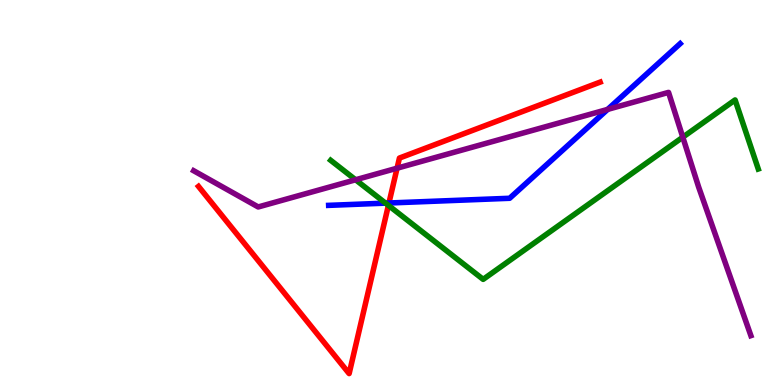[{'lines': ['blue', 'red'], 'intersections': [{'x': 5.02, 'y': 4.73}]}, {'lines': ['green', 'red'], 'intersections': [{'x': 5.01, 'y': 4.67}]}, {'lines': ['purple', 'red'], 'intersections': [{'x': 5.12, 'y': 5.63}]}, {'lines': ['blue', 'green'], 'intersections': [{'x': 4.97, 'y': 4.72}]}, {'lines': ['blue', 'purple'], 'intersections': [{'x': 7.84, 'y': 7.16}]}, {'lines': ['green', 'purple'], 'intersections': [{'x': 4.59, 'y': 5.33}, {'x': 8.81, 'y': 6.44}]}]